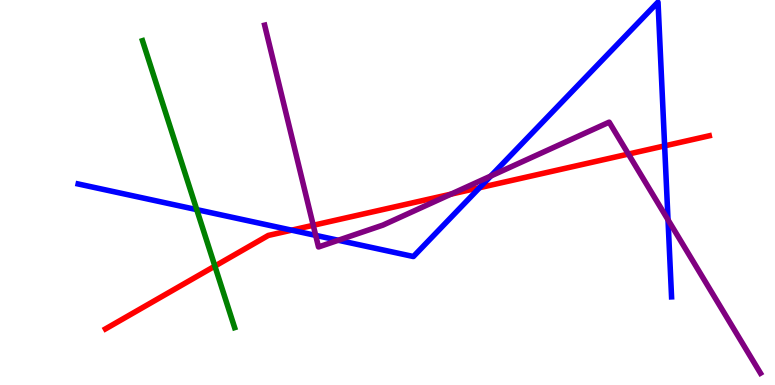[{'lines': ['blue', 'red'], 'intersections': [{'x': 3.76, 'y': 4.02}, {'x': 6.19, 'y': 5.12}, {'x': 8.58, 'y': 6.21}]}, {'lines': ['green', 'red'], 'intersections': [{'x': 2.77, 'y': 3.09}]}, {'lines': ['purple', 'red'], 'intersections': [{'x': 4.04, 'y': 4.15}, {'x': 5.82, 'y': 4.96}, {'x': 8.11, 'y': 6.0}]}, {'lines': ['blue', 'green'], 'intersections': [{'x': 2.54, 'y': 4.56}]}, {'lines': ['blue', 'purple'], 'intersections': [{'x': 4.07, 'y': 3.89}, {'x': 4.36, 'y': 3.76}, {'x': 6.33, 'y': 5.43}, {'x': 8.62, 'y': 4.29}]}, {'lines': ['green', 'purple'], 'intersections': []}]